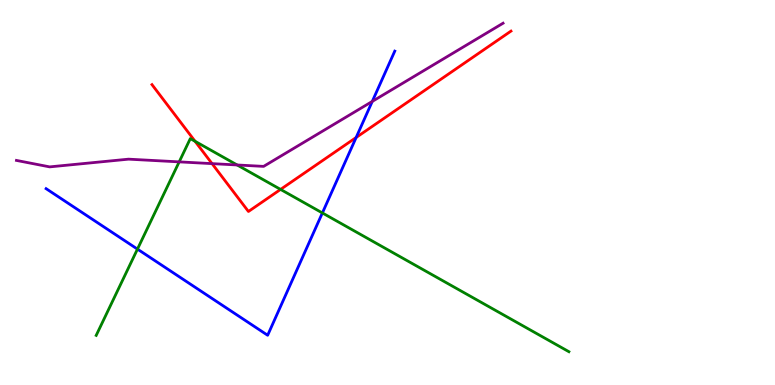[{'lines': ['blue', 'red'], 'intersections': [{'x': 4.6, 'y': 6.43}]}, {'lines': ['green', 'red'], 'intersections': [{'x': 2.52, 'y': 6.33}, {'x': 3.62, 'y': 5.08}]}, {'lines': ['purple', 'red'], 'intersections': [{'x': 2.74, 'y': 5.75}]}, {'lines': ['blue', 'green'], 'intersections': [{'x': 1.77, 'y': 3.53}, {'x': 4.16, 'y': 4.47}]}, {'lines': ['blue', 'purple'], 'intersections': [{'x': 4.8, 'y': 7.37}]}, {'lines': ['green', 'purple'], 'intersections': [{'x': 2.31, 'y': 5.8}, {'x': 3.06, 'y': 5.72}]}]